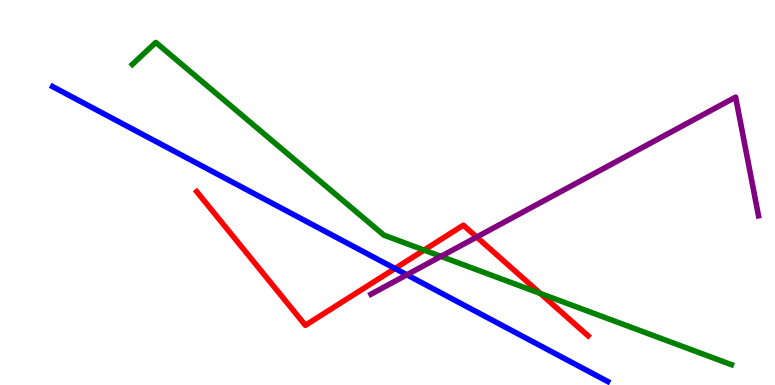[{'lines': ['blue', 'red'], 'intersections': [{'x': 5.1, 'y': 3.03}]}, {'lines': ['green', 'red'], 'intersections': [{'x': 5.47, 'y': 3.5}, {'x': 6.97, 'y': 2.38}]}, {'lines': ['purple', 'red'], 'intersections': [{'x': 6.15, 'y': 3.84}]}, {'lines': ['blue', 'green'], 'intersections': []}, {'lines': ['blue', 'purple'], 'intersections': [{'x': 5.25, 'y': 2.86}]}, {'lines': ['green', 'purple'], 'intersections': [{'x': 5.69, 'y': 3.34}]}]